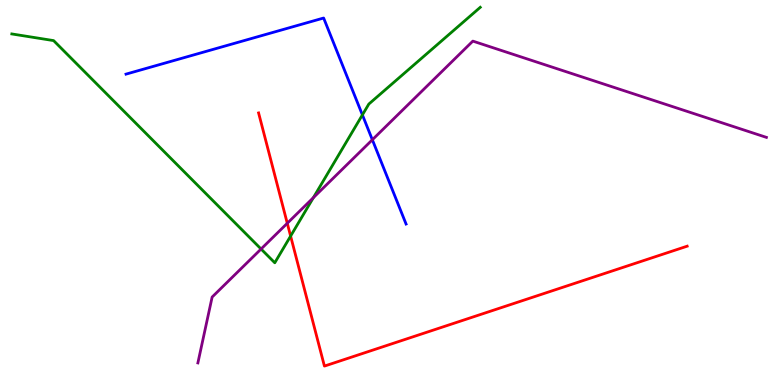[{'lines': ['blue', 'red'], 'intersections': []}, {'lines': ['green', 'red'], 'intersections': [{'x': 3.75, 'y': 3.87}]}, {'lines': ['purple', 'red'], 'intersections': [{'x': 3.71, 'y': 4.2}]}, {'lines': ['blue', 'green'], 'intersections': [{'x': 4.68, 'y': 7.02}]}, {'lines': ['blue', 'purple'], 'intersections': [{'x': 4.8, 'y': 6.37}]}, {'lines': ['green', 'purple'], 'intersections': [{'x': 3.37, 'y': 3.53}, {'x': 4.04, 'y': 4.87}]}]